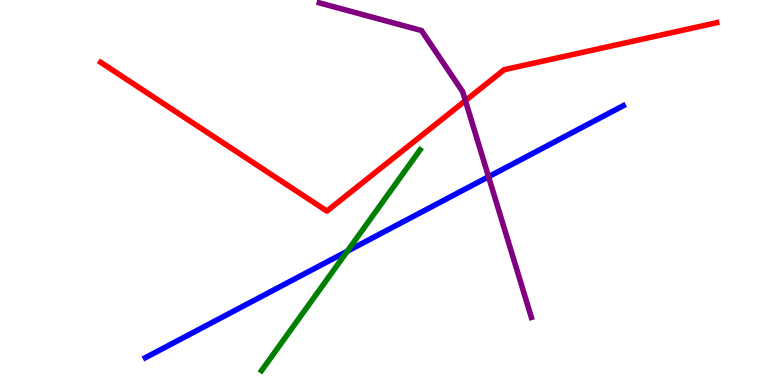[{'lines': ['blue', 'red'], 'intersections': []}, {'lines': ['green', 'red'], 'intersections': []}, {'lines': ['purple', 'red'], 'intersections': [{'x': 6.01, 'y': 7.39}]}, {'lines': ['blue', 'green'], 'intersections': [{'x': 4.48, 'y': 3.47}]}, {'lines': ['blue', 'purple'], 'intersections': [{'x': 6.3, 'y': 5.41}]}, {'lines': ['green', 'purple'], 'intersections': []}]